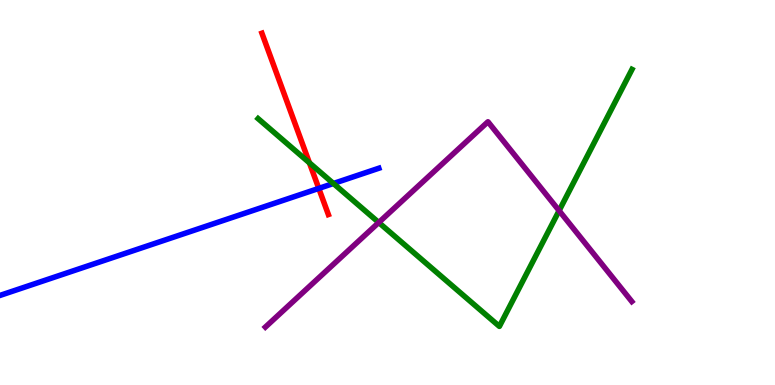[{'lines': ['blue', 'red'], 'intersections': [{'x': 4.11, 'y': 5.11}]}, {'lines': ['green', 'red'], 'intersections': [{'x': 3.99, 'y': 5.77}]}, {'lines': ['purple', 'red'], 'intersections': []}, {'lines': ['blue', 'green'], 'intersections': [{'x': 4.3, 'y': 5.23}]}, {'lines': ['blue', 'purple'], 'intersections': []}, {'lines': ['green', 'purple'], 'intersections': [{'x': 4.89, 'y': 4.22}, {'x': 7.21, 'y': 4.53}]}]